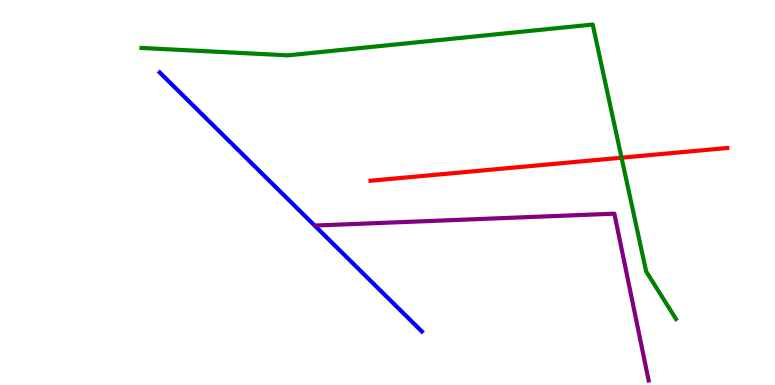[{'lines': ['blue', 'red'], 'intersections': []}, {'lines': ['green', 'red'], 'intersections': [{'x': 8.02, 'y': 5.9}]}, {'lines': ['purple', 'red'], 'intersections': []}, {'lines': ['blue', 'green'], 'intersections': []}, {'lines': ['blue', 'purple'], 'intersections': []}, {'lines': ['green', 'purple'], 'intersections': []}]